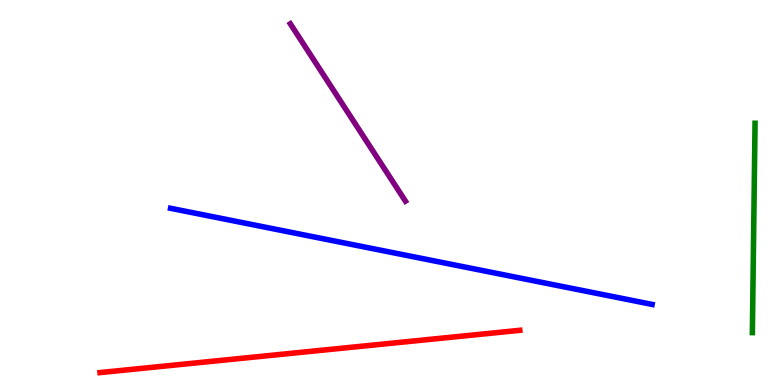[{'lines': ['blue', 'red'], 'intersections': []}, {'lines': ['green', 'red'], 'intersections': []}, {'lines': ['purple', 'red'], 'intersections': []}, {'lines': ['blue', 'green'], 'intersections': []}, {'lines': ['blue', 'purple'], 'intersections': []}, {'lines': ['green', 'purple'], 'intersections': []}]